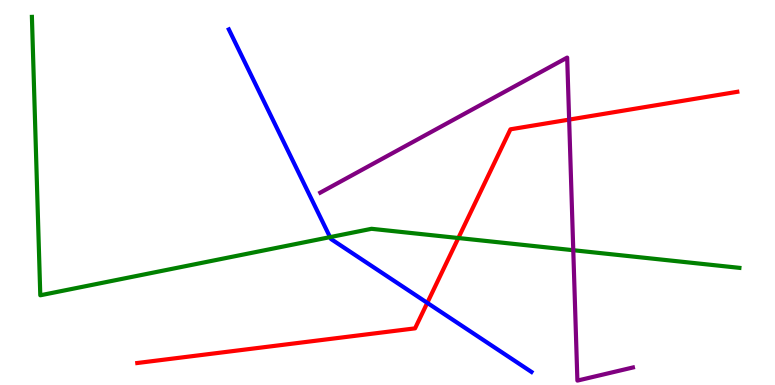[{'lines': ['blue', 'red'], 'intersections': [{'x': 5.51, 'y': 2.13}]}, {'lines': ['green', 'red'], 'intersections': [{'x': 5.91, 'y': 3.82}]}, {'lines': ['purple', 'red'], 'intersections': [{'x': 7.34, 'y': 6.89}]}, {'lines': ['blue', 'green'], 'intersections': [{'x': 4.26, 'y': 3.84}]}, {'lines': ['blue', 'purple'], 'intersections': []}, {'lines': ['green', 'purple'], 'intersections': [{'x': 7.4, 'y': 3.5}]}]